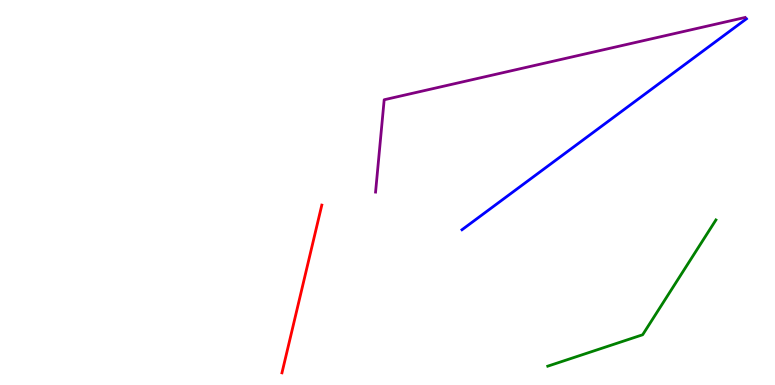[{'lines': ['blue', 'red'], 'intersections': []}, {'lines': ['green', 'red'], 'intersections': []}, {'lines': ['purple', 'red'], 'intersections': []}, {'lines': ['blue', 'green'], 'intersections': []}, {'lines': ['blue', 'purple'], 'intersections': []}, {'lines': ['green', 'purple'], 'intersections': []}]